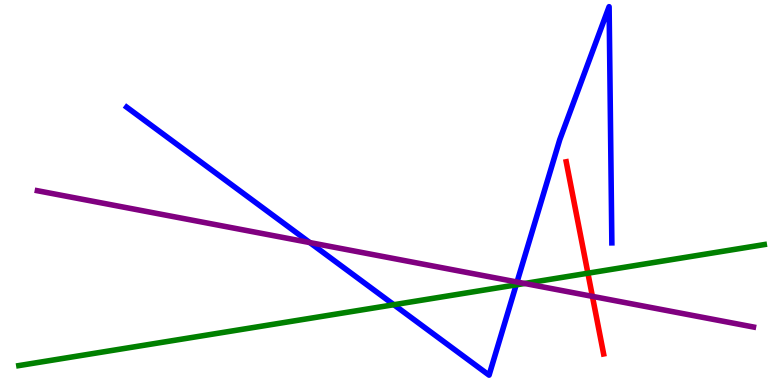[{'lines': ['blue', 'red'], 'intersections': []}, {'lines': ['green', 'red'], 'intersections': [{'x': 7.59, 'y': 2.9}]}, {'lines': ['purple', 'red'], 'intersections': [{'x': 7.64, 'y': 2.3}]}, {'lines': ['blue', 'green'], 'intersections': [{'x': 5.08, 'y': 2.09}, {'x': 6.66, 'y': 2.6}]}, {'lines': ['blue', 'purple'], 'intersections': [{'x': 4.0, 'y': 3.7}, {'x': 6.67, 'y': 2.67}]}, {'lines': ['green', 'purple'], 'intersections': [{'x': 6.77, 'y': 2.64}]}]